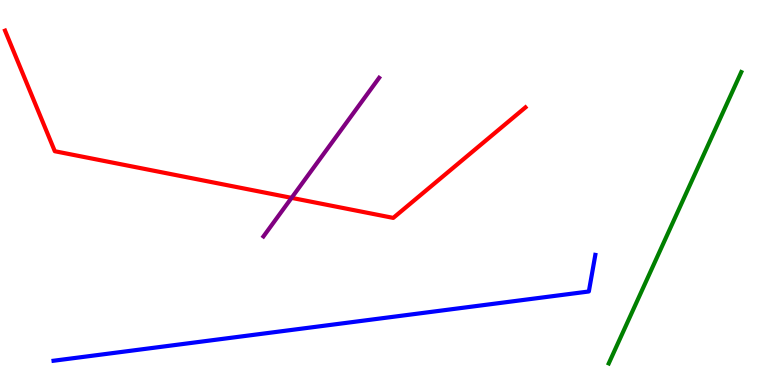[{'lines': ['blue', 'red'], 'intersections': []}, {'lines': ['green', 'red'], 'intersections': []}, {'lines': ['purple', 'red'], 'intersections': [{'x': 3.76, 'y': 4.86}]}, {'lines': ['blue', 'green'], 'intersections': []}, {'lines': ['blue', 'purple'], 'intersections': []}, {'lines': ['green', 'purple'], 'intersections': []}]